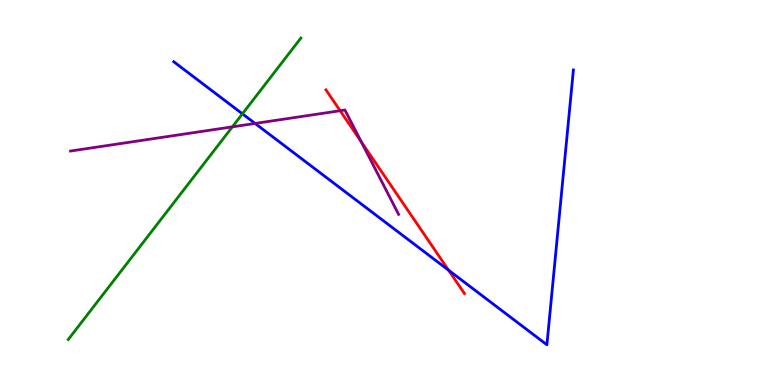[{'lines': ['blue', 'red'], 'intersections': [{'x': 5.79, 'y': 2.98}]}, {'lines': ['green', 'red'], 'intersections': []}, {'lines': ['purple', 'red'], 'intersections': [{'x': 4.39, 'y': 7.12}, {'x': 4.66, 'y': 6.32}]}, {'lines': ['blue', 'green'], 'intersections': [{'x': 3.13, 'y': 7.04}]}, {'lines': ['blue', 'purple'], 'intersections': [{'x': 3.29, 'y': 6.79}]}, {'lines': ['green', 'purple'], 'intersections': [{'x': 3.0, 'y': 6.71}]}]